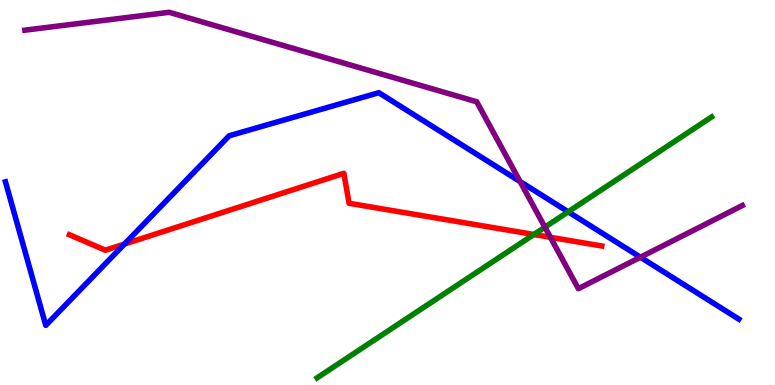[{'lines': ['blue', 'red'], 'intersections': [{'x': 1.61, 'y': 3.66}]}, {'lines': ['green', 'red'], 'intersections': [{'x': 6.89, 'y': 3.91}]}, {'lines': ['purple', 'red'], 'intersections': [{'x': 7.1, 'y': 3.84}]}, {'lines': ['blue', 'green'], 'intersections': [{'x': 7.33, 'y': 4.5}]}, {'lines': ['blue', 'purple'], 'intersections': [{'x': 6.71, 'y': 5.28}, {'x': 8.26, 'y': 3.32}]}, {'lines': ['green', 'purple'], 'intersections': [{'x': 7.03, 'y': 4.1}]}]